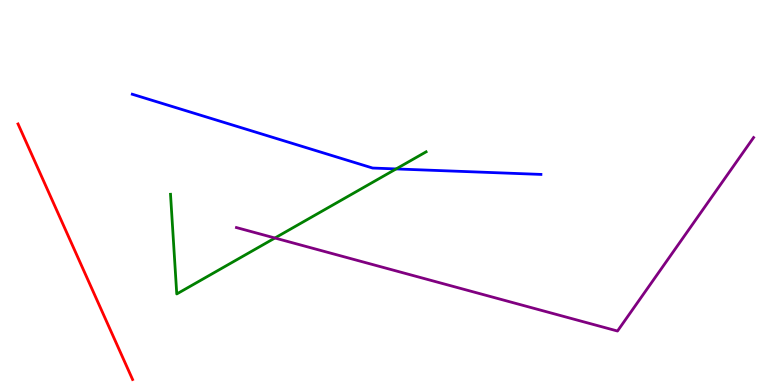[{'lines': ['blue', 'red'], 'intersections': []}, {'lines': ['green', 'red'], 'intersections': []}, {'lines': ['purple', 'red'], 'intersections': []}, {'lines': ['blue', 'green'], 'intersections': [{'x': 5.11, 'y': 5.61}]}, {'lines': ['blue', 'purple'], 'intersections': []}, {'lines': ['green', 'purple'], 'intersections': [{'x': 3.55, 'y': 3.82}]}]